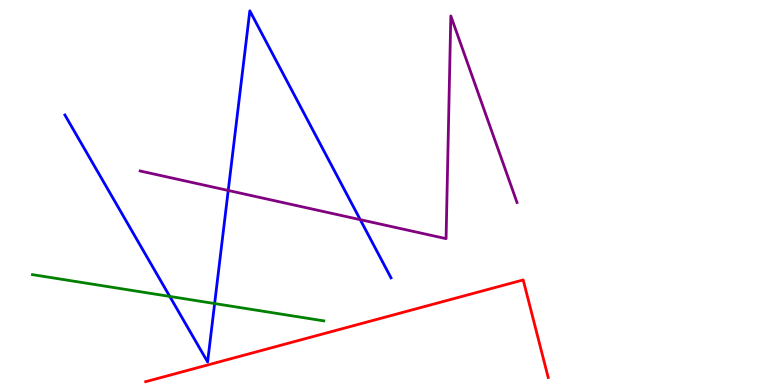[{'lines': ['blue', 'red'], 'intersections': []}, {'lines': ['green', 'red'], 'intersections': []}, {'lines': ['purple', 'red'], 'intersections': []}, {'lines': ['blue', 'green'], 'intersections': [{'x': 2.19, 'y': 2.3}, {'x': 2.77, 'y': 2.12}]}, {'lines': ['blue', 'purple'], 'intersections': [{'x': 2.94, 'y': 5.05}, {'x': 4.65, 'y': 4.29}]}, {'lines': ['green', 'purple'], 'intersections': []}]